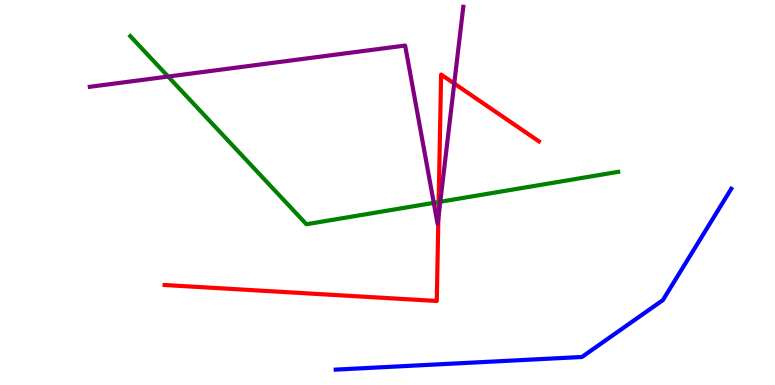[{'lines': ['blue', 'red'], 'intersections': []}, {'lines': ['green', 'red'], 'intersections': [{'x': 5.66, 'y': 4.75}]}, {'lines': ['purple', 'red'], 'intersections': [{'x': 5.66, 'y': 4.34}, {'x': 5.86, 'y': 7.83}]}, {'lines': ['blue', 'green'], 'intersections': []}, {'lines': ['blue', 'purple'], 'intersections': []}, {'lines': ['green', 'purple'], 'intersections': [{'x': 2.17, 'y': 8.01}, {'x': 5.6, 'y': 4.73}, {'x': 5.68, 'y': 4.76}]}]